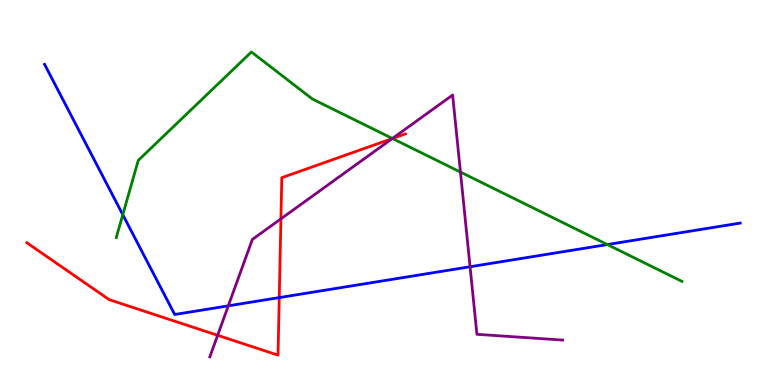[{'lines': ['blue', 'red'], 'intersections': [{'x': 3.6, 'y': 2.27}]}, {'lines': ['green', 'red'], 'intersections': [{'x': 5.06, 'y': 6.4}]}, {'lines': ['purple', 'red'], 'intersections': [{'x': 2.81, 'y': 1.29}, {'x': 3.62, 'y': 4.32}, {'x': 5.06, 'y': 6.4}]}, {'lines': ['blue', 'green'], 'intersections': [{'x': 1.58, 'y': 4.42}, {'x': 7.84, 'y': 3.65}]}, {'lines': ['blue', 'purple'], 'intersections': [{'x': 2.95, 'y': 2.06}, {'x': 6.07, 'y': 3.07}]}, {'lines': ['green', 'purple'], 'intersections': [{'x': 5.06, 'y': 6.4}, {'x': 5.94, 'y': 5.53}]}]